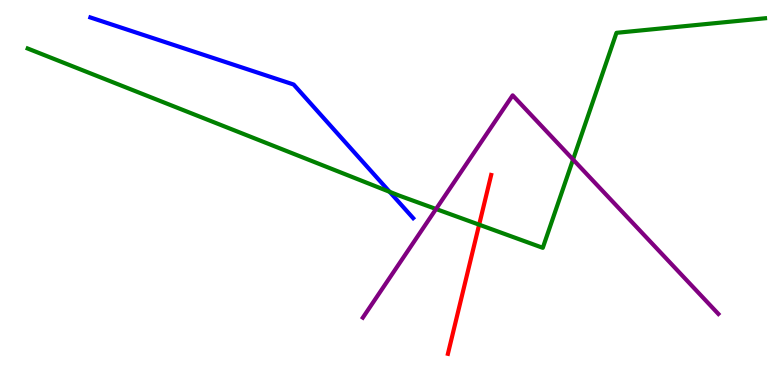[{'lines': ['blue', 'red'], 'intersections': []}, {'lines': ['green', 'red'], 'intersections': [{'x': 6.18, 'y': 4.16}]}, {'lines': ['purple', 'red'], 'intersections': []}, {'lines': ['blue', 'green'], 'intersections': [{'x': 5.03, 'y': 5.02}]}, {'lines': ['blue', 'purple'], 'intersections': []}, {'lines': ['green', 'purple'], 'intersections': [{'x': 5.63, 'y': 4.57}, {'x': 7.39, 'y': 5.86}]}]